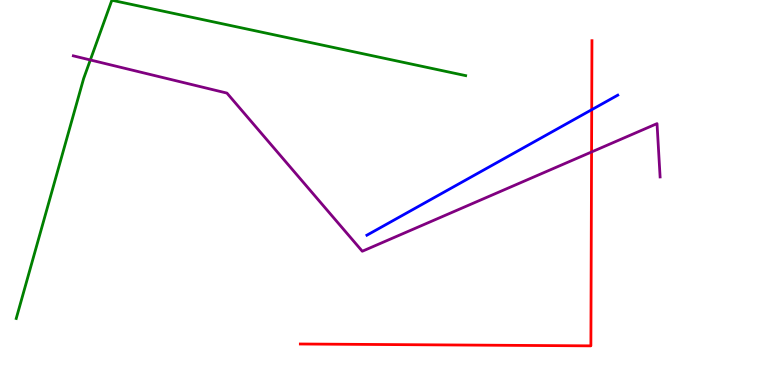[{'lines': ['blue', 'red'], 'intersections': [{'x': 7.64, 'y': 7.15}]}, {'lines': ['green', 'red'], 'intersections': []}, {'lines': ['purple', 'red'], 'intersections': [{'x': 7.63, 'y': 6.05}]}, {'lines': ['blue', 'green'], 'intersections': []}, {'lines': ['blue', 'purple'], 'intersections': []}, {'lines': ['green', 'purple'], 'intersections': [{'x': 1.17, 'y': 8.44}]}]